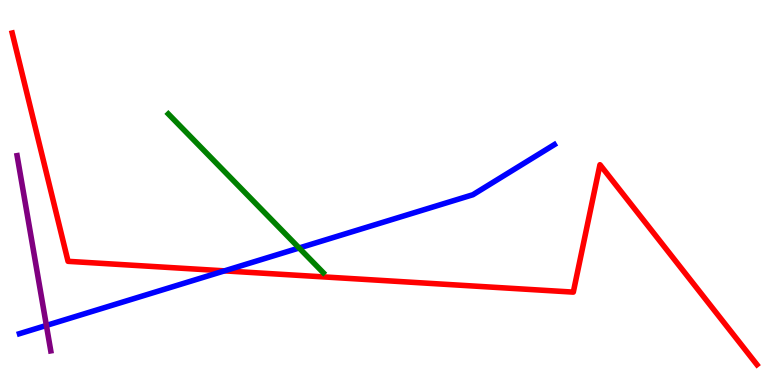[{'lines': ['blue', 'red'], 'intersections': [{'x': 2.9, 'y': 2.96}]}, {'lines': ['green', 'red'], 'intersections': []}, {'lines': ['purple', 'red'], 'intersections': []}, {'lines': ['blue', 'green'], 'intersections': [{'x': 3.86, 'y': 3.56}]}, {'lines': ['blue', 'purple'], 'intersections': [{'x': 0.599, 'y': 1.55}]}, {'lines': ['green', 'purple'], 'intersections': []}]